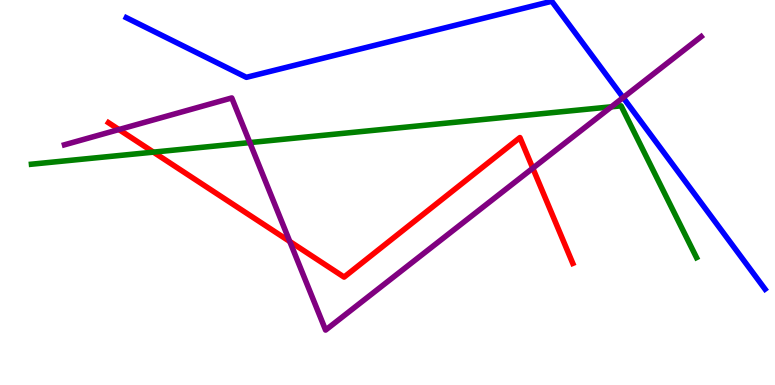[{'lines': ['blue', 'red'], 'intersections': []}, {'lines': ['green', 'red'], 'intersections': [{'x': 1.98, 'y': 6.05}]}, {'lines': ['purple', 'red'], 'intersections': [{'x': 1.53, 'y': 6.64}, {'x': 3.74, 'y': 3.73}, {'x': 6.87, 'y': 5.63}]}, {'lines': ['blue', 'green'], 'intersections': []}, {'lines': ['blue', 'purple'], 'intersections': [{'x': 8.04, 'y': 7.47}]}, {'lines': ['green', 'purple'], 'intersections': [{'x': 3.22, 'y': 6.3}, {'x': 7.89, 'y': 7.23}]}]